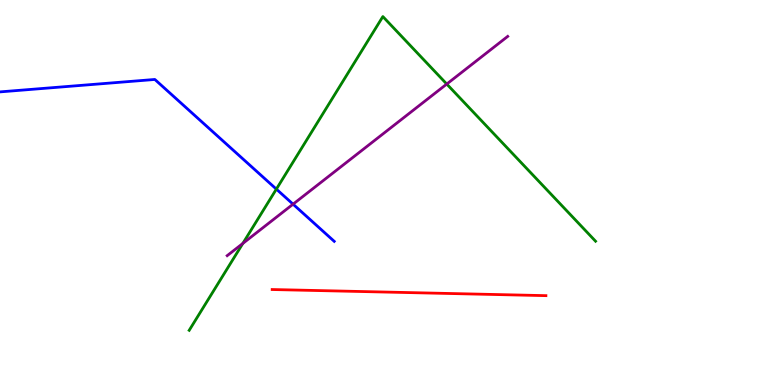[{'lines': ['blue', 'red'], 'intersections': []}, {'lines': ['green', 'red'], 'intersections': []}, {'lines': ['purple', 'red'], 'intersections': []}, {'lines': ['blue', 'green'], 'intersections': [{'x': 3.57, 'y': 5.09}]}, {'lines': ['blue', 'purple'], 'intersections': [{'x': 3.78, 'y': 4.7}]}, {'lines': ['green', 'purple'], 'intersections': [{'x': 3.13, 'y': 3.68}, {'x': 5.76, 'y': 7.82}]}]